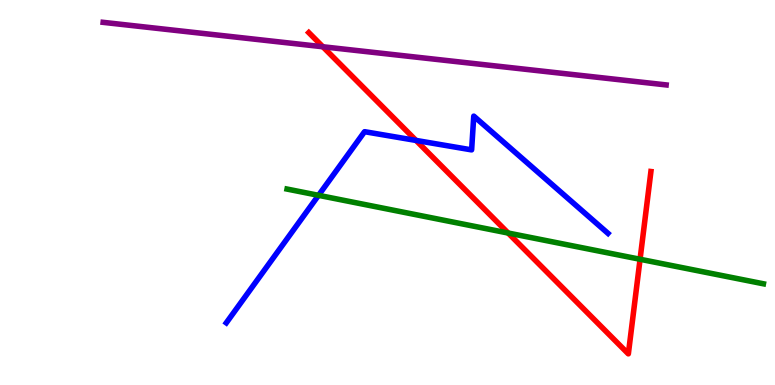[{'lines': ['blue', 'red'], 'intersections': [{'x': 5.37, 'y': 6.35}]}, {'lines': ['green', 'red'], 'intersections': [{'x': 6.56, 'y': 3.95}, {'x': 8.26, 'y': 3.27}]}, {'lines': ['purple', 'red'], 'intersections': [{'x': 4.17, 'y': 8.79}]}, {'lines': ['blue', 'green'], 'intersections': [{'x': 4.11, 'y': 4.93}]}, {'lines': ['blue', 'purple'], 'intersections': []}, {'lines': ['green', 'purple'], 'intersections': []}]